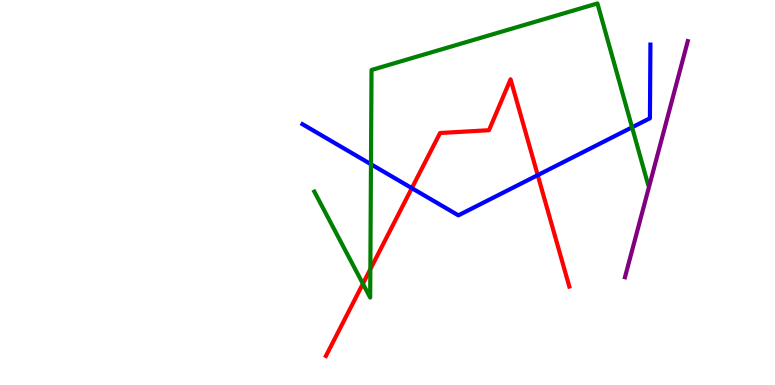[{'lines': ['blue', 'red'], 'intersections': [{'x': 5.31, 'y': 5.11}, {'x': 6.94, 'y': 5.45}]}, {'lines': ['green', 'red'], 'intersections': [{'x': 4.68, 'y': 2.63}, {'x': 4.78, 'y': 3.01}]}, {'lines': ['purple', 'red'], 'intersections': []}, {'lines': ['blue', 'green'], 'intersections': [{'x': 4.79, 'y': 5.73}, {'x': 8.16, 'y': 6.69}]}, {'lines': ['blue', 'purple'], 'intersections': []}, {'lines': ['green', 'purple'], 'intersections': []}]